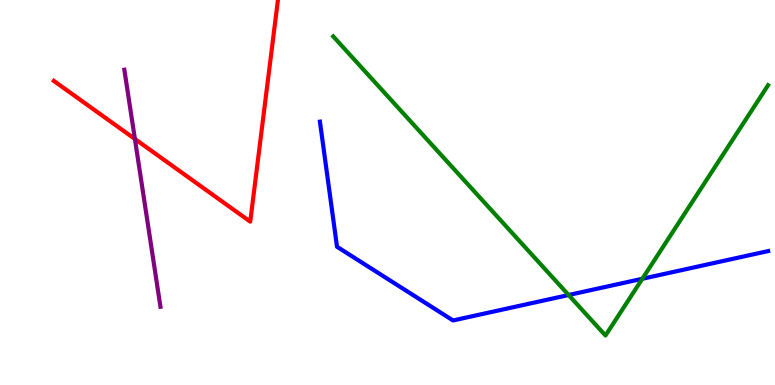[{'lines': ['blue', 'red'], 'intersections': []}, {'lines': ['green', 'red'], 'intersections': []}, {'lines': ['purple', 'red'], 'intersections': [{'x': 1.74, 'y': 6.39}]}, {'lines': ['blue', 'green'], 'intersections': [{'x': 7.34, 'y': 2.34}, {'x': 8.29, 'y': 2.76}]}, {'lines': ['blue', 'purple'], 'intersections': []}, {'lines': ['green', 'purple'], 'intersections': []}]